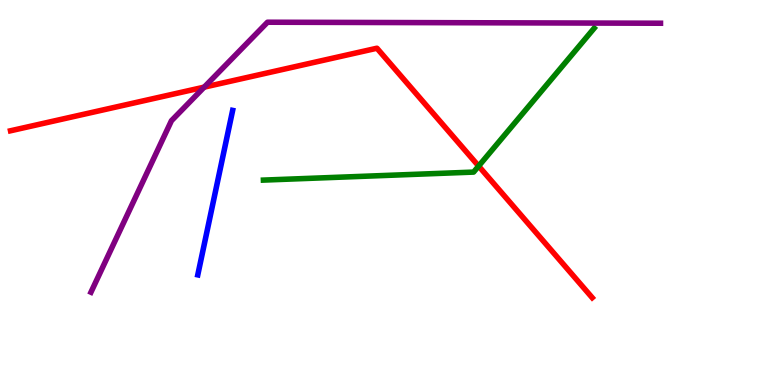[{'lines': ['blue', 'red'], 'intersections': []}, {'lines': ['green', 'red'], 'intersections': [{'x': 6.18, 'y': 5.69}]}, {'lines': ['purple', 'red'], 'intersections': [{'x': 2.63, 'y': 7.74}]}, {'lines': ['blue', 'green'], 'intersections': []}, {'lines': ['blue', 'purple'], 'intersections': []}, {'lines': ['green', 'purple'], 'intersections': []}]